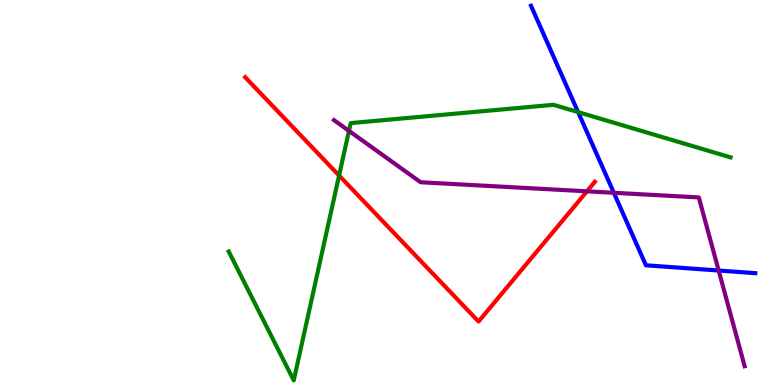[{'lines': ['blue', 'red'], 'intersections': []}, {'lines': ['green', 'red'], 'intersections': [{'x': 4.38, 'y': 5.44}]}, {'lines': ['purple', 'red'], 'intersections': [{'x': 7.57, 'y': 5.03}]}, {'lines': ['blue', 'green'], 'intersections': [{'x': 7.46, 'y': 7.09}]}, {'lines': ['blue', 'purple'], 'intersections': [{'x': 7.92, 'y': 4.99}, {'x': 9.27, 'y': 2.97}]}, {'lines': ['green', 'purple'], 'intersections': [{'x': 4.5, 'y': 6.6}]}]